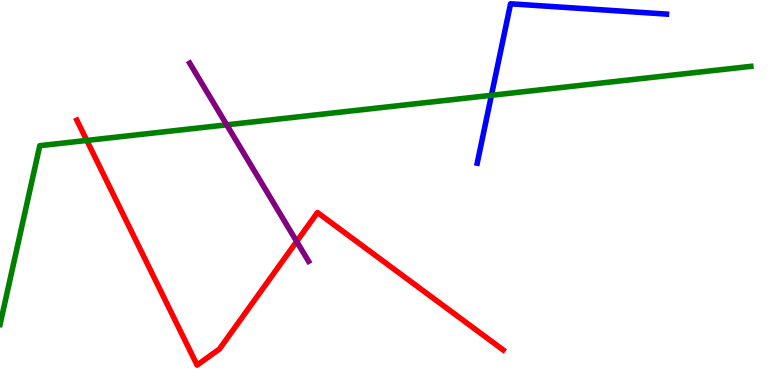[{'lines': ['blue', 'red'], 'intersections': []}, {'lines': ['green', 'red'], 'intersections': [{'x': 1.12, 'y': 6.35}]}, {'lines': ['purple', 'red'], 'intersections': [{'x': 3.83, 'y': 3.73}]}, {'lines': ['blue', 'green'], 'intersections': [{'x': 6.34, 'y': 7.52}]}, {'lines': ['blue', 'purple'], 'intersections': []}, {'lines': ['green', 'purple'], 'intersections': [{'x': 2.93, 'y': 6.76}]}]